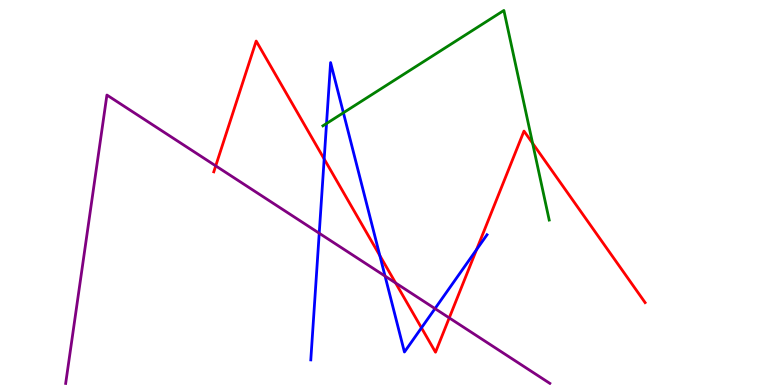[{'lines': ['blue', 'red'], 'intersections': [{'x': 4.18, 'y': 5.87}, {'x': 4.9, 'y': 3.36}, {'x': 5.44, 'y': 1.48}, {'x': 6.15, 'y': 3.52}]}, {'lines': ['green', 'red'], 'intersections': [{'x': 6.87, 'y': 6.28}]}, {'lines': ['purple', 'red'], 'intersections': [{'x': 2.78, 'y': 5.69}, {'x': 5.1, 'y': 2.65}, {'x': 5.8, 'y': 1.74}]}, {'lines': ['blue', 'green'], 'intersections': [{'x': 4.21, 'y': 6.79}, {'x': 4.43, 'y': 7.07}]}, {'lines': ['blue', 'purple'], 'intersections': [{'x': 4.12, 'y': 3.94}, {'x': 4.97, 'y': 2.83}, {'x': 5.61, 'y': 1.98}]}, {'lines': ['green', 'purple'], 'intersections': []}]